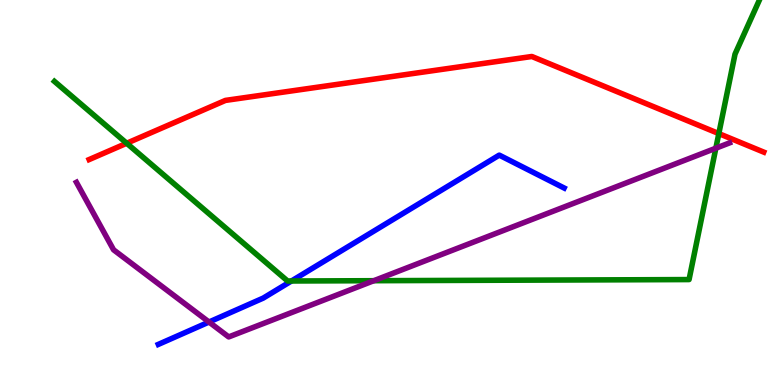[{'lines': ['blue', 'red'], 'intersections': []}, {'lines': ['green', 'red'], 'intersections': [{'x': 1.63, 'y': 6.28}, {'x': 9.28, 'y': 6.53}]}, {'lines': ['purple', 'red'], 'intersections': []}, {'lines': ['blue', 'green'], 'intersections': [{'x': 3.76, 'y': 2.7}]}, {'lines': ['blue', 'purple'], 'intersections': [{'x': 2.7, 'y': 1.64}]}, {'lines': ['green', 'purple'], 'intersections': [{'x': 4.82, 'y': 2.71}, {'x': 9.24, 'y': 6.15}]}]